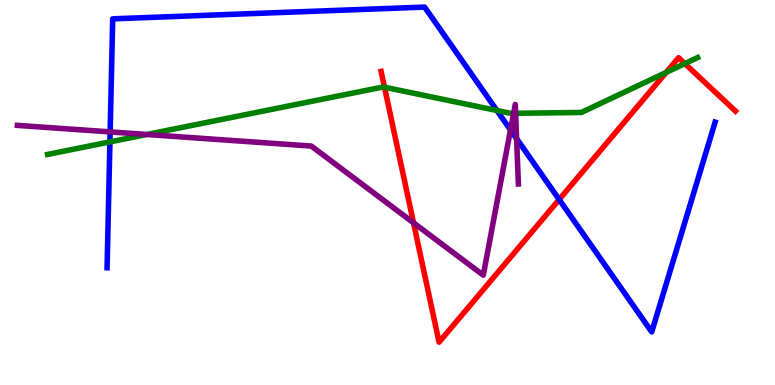[{'lines': ['blue', 'red'], 'intersections': [{'x': 7.22, 'y': 4.82}]}, {'lines': ['green', 'red'], 'intersections': [{'x': 4.96, 'y': 7.73}, {'x': 8.6, 'y': 8.12}, {'x': 8.84, 'y': 8.35}]}, {'lines': ['purple', 'red'], 'intersections': [{'x': 5.34, 'y': 4.21}]}, {'lines': ['blue', 'green'], 'intersections': [{'x': 1.42, 'y': 6.31}, {'x': 6.41, 'y': 7.13}]}, {'lines': ['blue', 'purple'], 'intersections': [{'x': 1.42, 'y': 6.57}, {'x': 6.59, 'y': 6.63}, {'x': 6.67, 'y': 6.4}]}, {'lines': ['green', 'purple'], 'intersections': [{'x': 1.89, 'y': 6.51}, {'x': 6.63, 'y': 7.06}, {'x': 6.65, 'y': 7.06}]}]